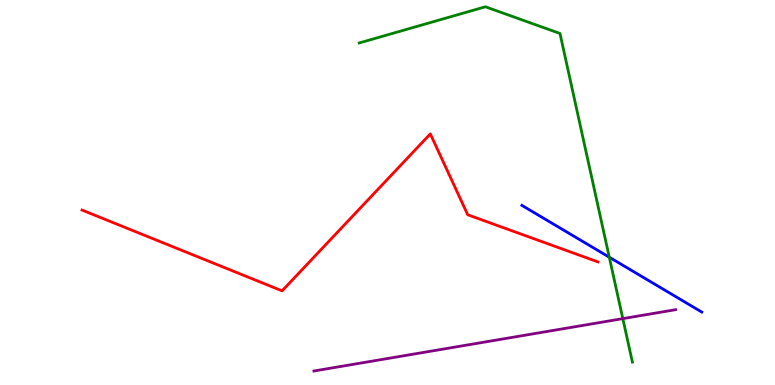[{'lines': ['blue', 'red'], 'intersections': []}, {'lines': ['green', 'red'], 'intersections': []}, {'lines': ['purple', 'red'], 'intersections': []}, {'lines': ['blue', 'green'], 'intersections': [{'x': 7.86, 'y': 3.32}]}, {'lines': ['blue', 'purple'], 'intersections': []}, {'lines': ['green', 'purple'], 'intersections': [{'x': 8.04, 'y': 1.72}]}]